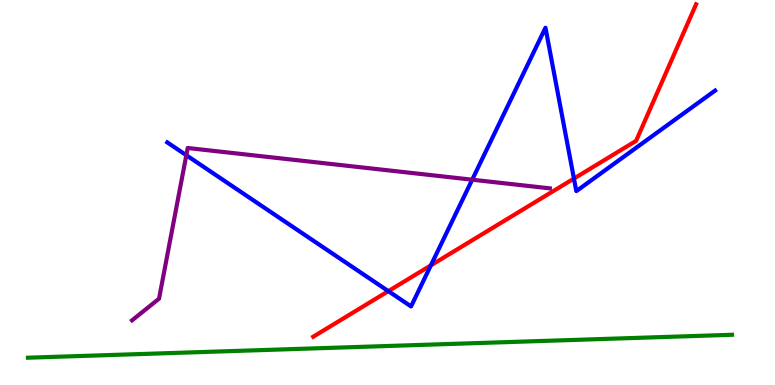[{'lines': ['blue', 'red'], 'intersections': [{'x': 5.01, 'y': 2.44}, {'x': 5.56, 'y': 3.11}, {'x': 7.41, 'y': 5.36}]}, {'lines': ['green', 'red'], 'intersections': []}, {'lines': ['purple', 'red'], 'intersections': []}, {'lines': ['blue', 'green'], 'intersections': []}, {'lines': ['blue', 'purple'], 'intersections': [{'x': 2.4, 'y': 5.97}, {'x': 6.09, 'y': 5.33}]}, {'lines': ['green', 'purple'], 'intersections': []}]